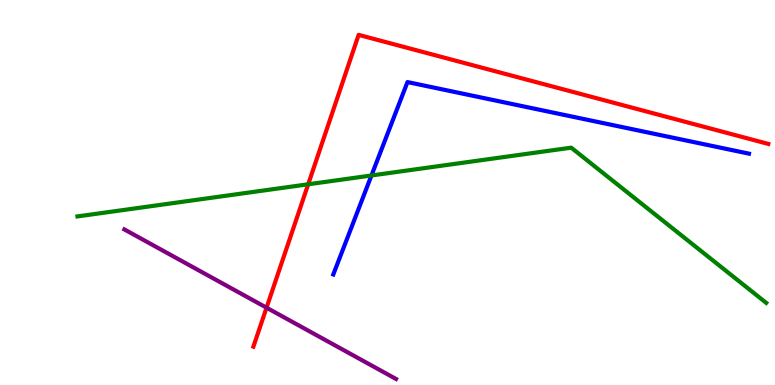[{'lines': ['blue', 'red'], 'intersections': []}, {'lines': ['green', 'red'], 'intersections': [{'x': 3.98, 'y': 5.21}]}, {'lines': ['purple', 'red'], 'intersections': [{'x': 3.44, 'y': 2.01}]}, {'lines': ['blue', 'green'], 'intersections': [{'x': 4.79, 'y': 5.44}]}, {'lines': ['blue', 'purple'], 'intersections': []}, {'lines': ['green', 'purple'], 'intersections': []}]